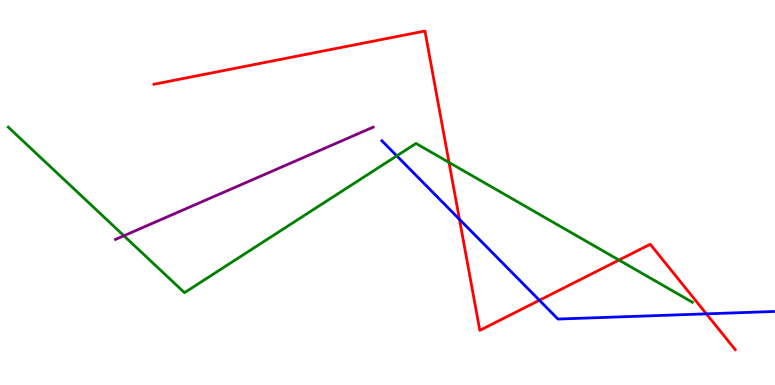[{'lines': ['blue', 'red'], 'intersections': [{'x': 5.93, 'y': 4.3}, {'x': 6.96, 'y': 2.2}, {'x': 9.11, 'y': 1.85}]}, {'lines': ['green', 'red'], 'intersections': [{'x': 5.79, 'y': 5.78}, {'x': 7.99, 'y': 3.24}]}, {'lines': ['purple', 'red'], 'intersections': []}, {'lines': ['blue', 'green'], 'intersections': [{'x': 5.12, 'y': 5.95}]}, {'lines': ['blue', 'purple'], 'intersections': []}, {'lines': ['green', 'purple'], 'intersections': [{'x': 1.6, 'y': 3.88}]}]